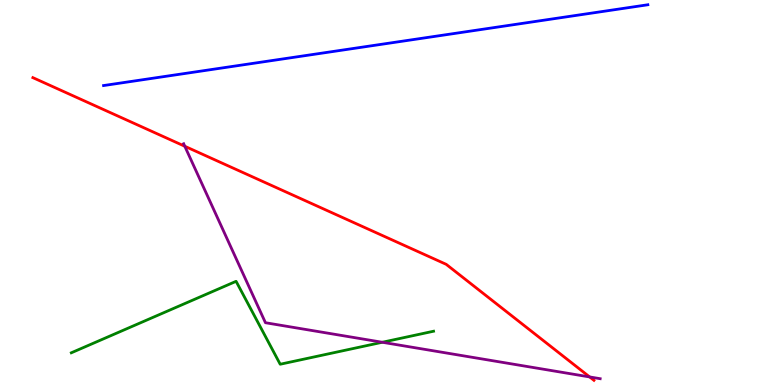[{'lines': ['blue', 'red'], 'intersections': []}, {'lines': ['green', 'red'], 'intersections': []}, {'lines': ['purple', 'red'], 'intersections': [{'x': 2.38, 'y': 6.2}, {'x': 7.61, 'y': 0.209}]}, {'lines': ['blue', 'green'], 'intersections': []}, {'lines': ['blue', 'purple'], 'intersections': []}, {'lines': ['green', 'purple'], 'intersections': [{'x': 4.93, 'y': 1.11}]}]